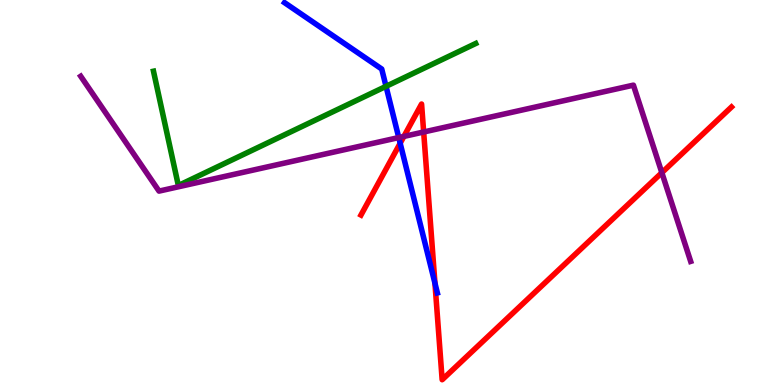[{'lines': ['blue', 'red'], 'intersections': [{'x': 5.16, 'y': 6.28}, {'x': 5.61, 'y': 2.64}]}, {'lines': ['green', 'red'], 'intersections': []}, {'lines': ['purple', 'red'], 'intersections': [{'x': 5.21, 'y': 6.46}, {'x': 5.47, 'y': 6.57}, {'x': 8.54, 'y': 5.52}]}, {'lines': ['blue', 'green'], 'intersections': [{'x': 4.98, 'y': 7.76}]}, {'lines': ['blue', 'purple'], 'intersections': [{'x': 5.15, 'y': 6.43}]}, {'lines': ['green', 'purple'], 'intersections': []}]